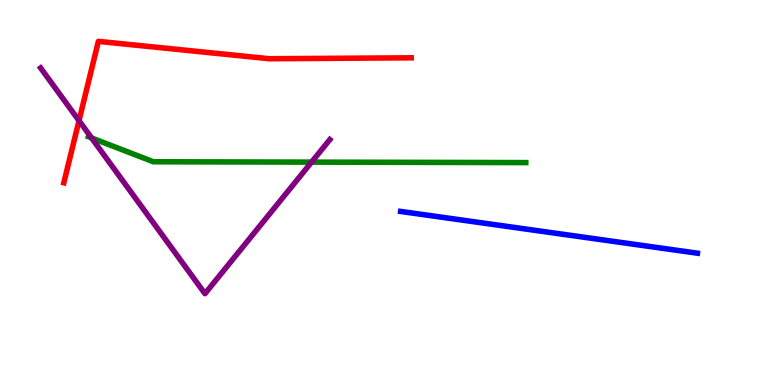[{'lines': ['blue', 'red'], 'intersections': []}, {'lines': ['green', 'red'], 'intersections': []}, {'lines': ['purple', 'red'], 'intersections': [{'x': 1.02, 'y': 6.87}]}, {'lines': ['blue', 'green'], 'intersections': []}, {'lines': ['blue', 'purple'], 'intersections': []}, {'lines': ['green', 'purple'], 'intersections': [{'x': 1.18, 'y': 6.42}, {'x': 4.02, 'y': 5.79}]}]